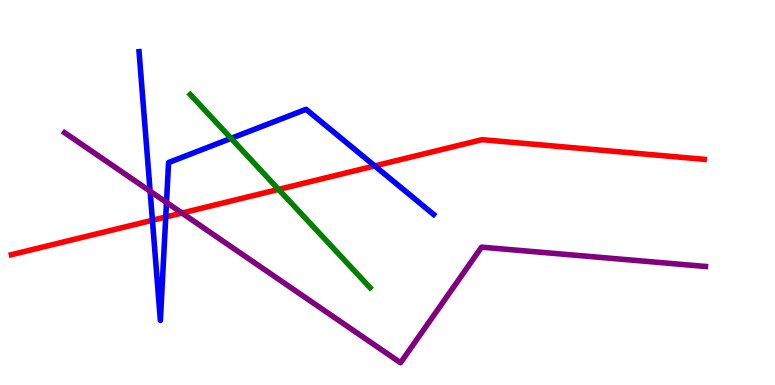[{'lines': ['blue', 'red'], 'intersections': [{'x': 1.97, 'y': 4.28}, {'x': 2.14, 'y': 4.36}, {'x': 4.84, 'y': 5.69}]}, {'lines': ['green', 'red'], 'intersections': [{'x': 3.59, 'y': 5.08}]}, {'lines': ['purple', 'red'], 'intersections': [{'x': 2.35, 'y': 4.47}]}, {'lines': ['blue', 'green'], 'intersections': [{'x': 2.98, 'y': 6.41}]}, {'lines': ['blue', 'purple'], 'intersections': [{'x': 1.94, 'y': 5.03}, {'x': 2.15, 'y': 4.74}]}, {'lines': ['green', 'purple'], 'intersections': []}]